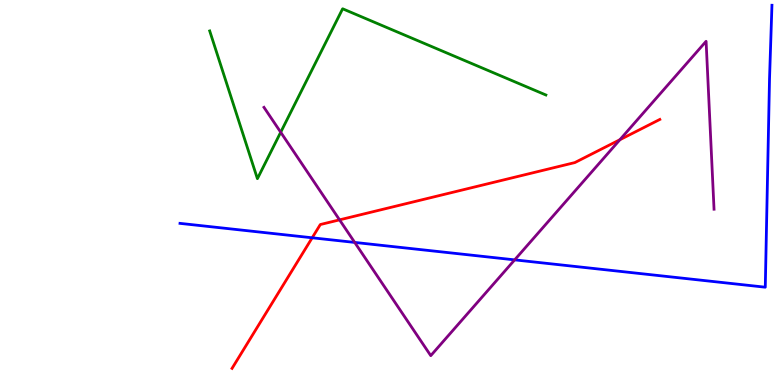[{'lines': ['blue', 'red'], 'intersections': [{'x': 4.03, 'y': 3.82}]}, {'lines': ['green', 'red'], 'intersections': []}, {'lines': ['purple', 'red'], 'intersections': [{'x': 4.38, 'y': 4.29}, {'x': 8.0, 'y': 6.37}]}, {'lines': ['blue', 'green'], 'intersections': []}, {'lines': ['blue', 'purple'], 'intersections': [{'x': 4.58, 'y': 3.7}, {'x': 6.64, 'y': 3.25}]}, {'lines': ['green', 'purple'], 'intersections': [{'x': 3.62, 'y': 6.57}]}]